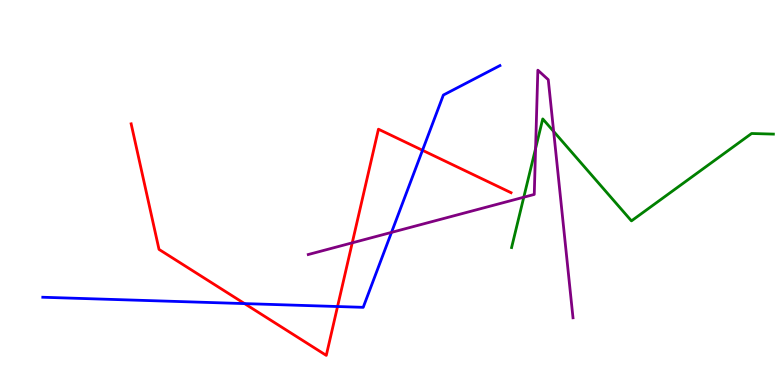[{'lines': ['blue', 'red'], 'intersections': [{'x': 3.16, 'y': 2.11}, {'x': 4.36, 'y': 2.04}, {'x': 5.45, 'y': 6.1}]}, {'lines': ['green', 'red'], 'intersections': []}, {'lines': ['purple', 'red'], 'intersections': [{'x': 4.55, 'y': 3.69}]}, {'lines': ['blue', 'green'], 'intersections': []}, {'lines': ['blue', 'purple'], 'intersections': [{'x': 5.05, 'y': 3.96}]}, {'lines': ['green', 'purple'], 'intersections': [{'x': 6.76, 'y': 4.88}, {'x': 6.91, 'y': 6.14}, {'x': 7.14, 'y': 6.59}]}]